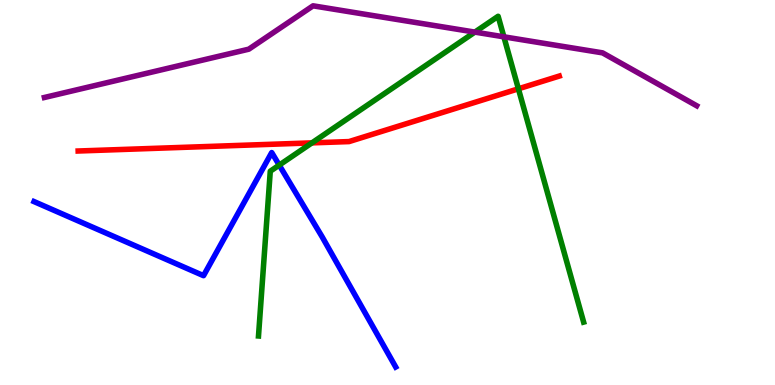[{'lines': ['blue', 'red'], 'intersections': []}, {'lines': ['green', 'red'], 'intersections': [{'x': 4.03, 'y': 6.29}, {'x': 6.69, 'y': 7.69}]}, {'lines': ['purple', 'red'], 'intersections': []}, {'lines': ['blue', 'green'], 'intersections': [{'x': 3.6, 'y': 5.71}]}, {'lines': ['blue', 'purple'], 'intersections': []}, {'lines': ['green', 'purple'], 'intersections': [{'x': 6.13, 'y': 9.17}, {'x': 6.5, 'y': 9.04}]}]